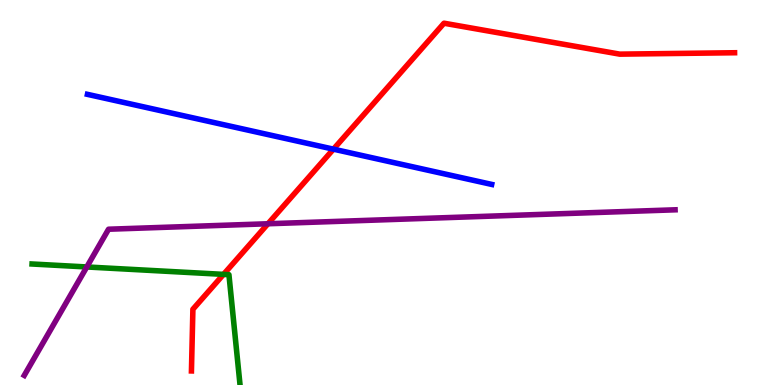[{'lines': ['blue', 'red'], 'intersections': [{'x': 4.3, 'y': 6.13}]}, {'lines': ['green', 'red'], 'intersections': [{'x': 2.88, 'y': 2.87}]}, {'lines': ['purple', 'red'], 'intersections': [{'x': 3.46, 'y': 4.19}]}, {'lines': ['blue', 'green'], 'intersections': []}, {'lines': ['blue', 'purple'], 'intersections': []}, {'lines': ['green', 'purple'], 'intersections': [{'x': 1.12, 'y': 3.07}]}]